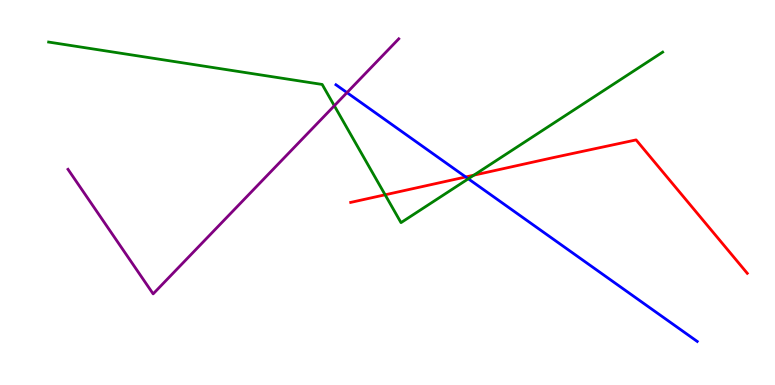[{'lines': ['blue', 'red'], 'intersections': [{'x': 6.01, 'y': 5.4}]}, {'lines': ['green', 'red'], 'intersections': [{'x': 4.97, 'y': 4.94}, {'x': 6.11, 'y': 5.45}]}, {'lines': ['purple', 'red'], 'intersections': []}, {'lines': ['blue', 'green'], 'intersections': [{'x': 6.04, 'y': 5.36}]}, {'lines': ['blue', 'purple'], 'intersections': [{'x': 4.48, 'y': 7.59}]}, {'lines': ['green', 'purple'], 'intersections': [{'x': 4.31, 'y': 7.25}]}]